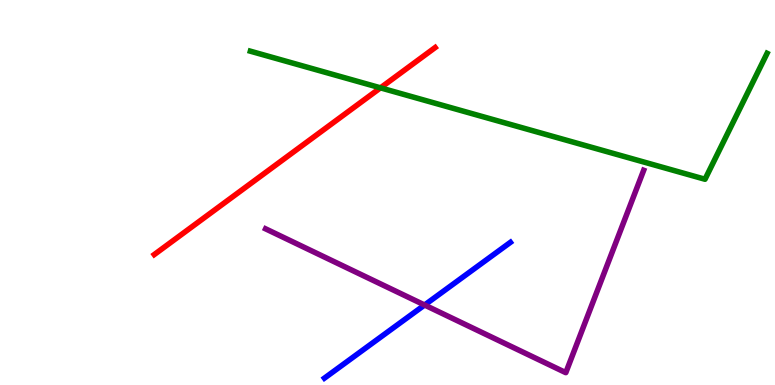[{'lines': ['blue', 'red'], 'intersections': []}, {'lines': ['green', 'red'], 'intersections': [{'x': 4.91, 'y': 7.72}]}, {'lines': ['purple', 'red'], 'intersections': []}, {'lines': ['blue', 'green'], 'intersections': []}, {'lines': ['blue', 'purple'], 'intersections': [{'x': 5.48, 'y': 2.08}]}, {'lines': ['green', 'purple'], 'intersections': []}]